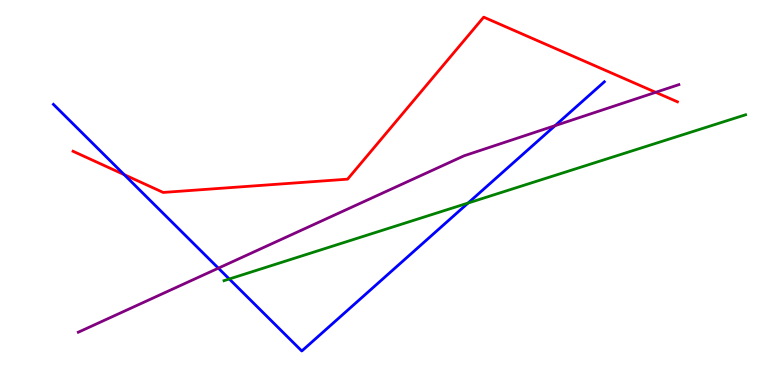[{'lines': ['blue', 'red'], 'intersections': [{'x': 1.6, 'y': 5.46}]}, {'lines': ['green', 'red'], 'intersections': []}, {'lines': ['purple', 'red'], 'intersections': [{'x': 8.46, 'y': 7.6}]}, {'lines': ['blue', 'green'], 'intersections': [{'x': 2.96, 'y': 2.75}, {'x': 6.04, 'y': 4.73}]}, {'lines': ['blue', 'purple'], 'intersections': [{'x': 2.82, 'y': 3.03}, {'x': 7.16, 'y': 6.74}]}, {'lines': ['green', 'purple'], 'intersections': []}]